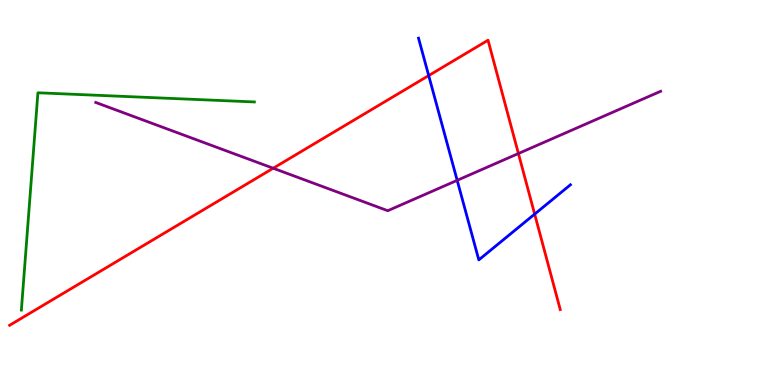[{'lines': ['blue', 'red'], 'intersections': [{'x': 5.53, 'y': 8.04}, {'x': 6.9, 'y': 4.44}]}, {'lines': ['green', 'red'], 'intersections': []}, {'lines': ['purple', 'red'], 'intersections': [{'x': 3.53, 'y': 5.63}, {'x': 6.69, 'y': 6.01}]}, {'lines': ['blue', 'green'], 'intersections': []}, {'lines': ['blue', 'purple'], 'intersections': [{'x': 5.9, 'y': 5.32}]}, {'lines': ['green', 'purple'], 'intersections': []}]